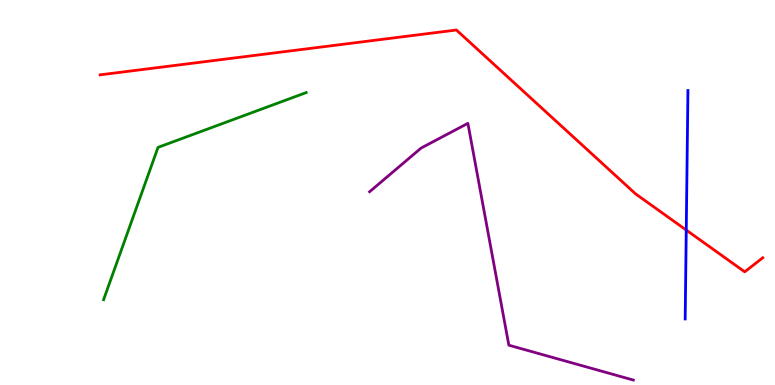[{'lines': ['blue', 'red'], 'intersections': [{'x': 8.85, 'y': 4.02}]}, {'lines': ['green', 'red'], 'intersections': []}, {'lines': ['purple', 'red'], 'intersections': []}, {'lines': ['blue', 'green'], 'intersections': []}, {'lines': ['blue', 'purple'], 'intersections': []}, {'lines': ['green', 'purple'], 'intersections': []}]